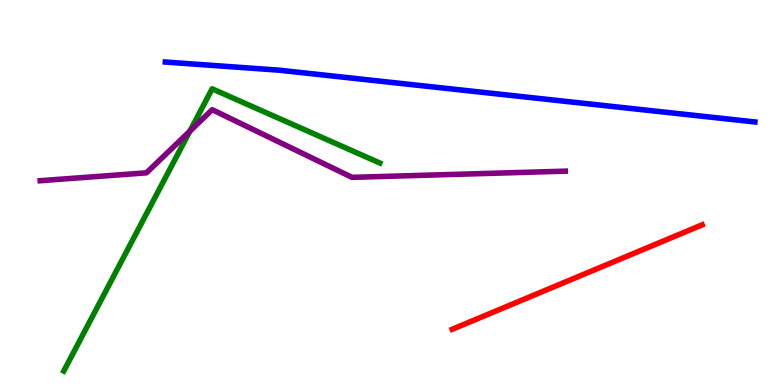[{'lines': ['blue', 'red'], 'intersections': []}, {'lines': ['green', 'red'], 'intersections': []}, {'lines': ['purple', 'red'], 'intersections': []}, {'lines': ['blue', 'green'], 'intersections': []}, {'lines': ['blue', 'purple'], 'intersections': []}, {'lines': ['green', 'purple'], 'intersections': [{'x': 2.45, 'y': 6.59}]}]